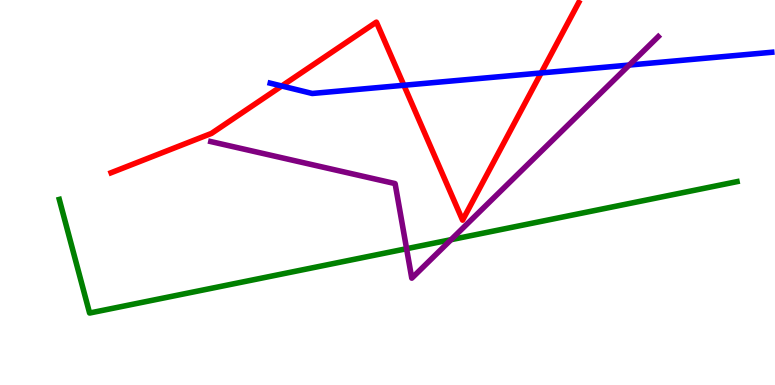[{'lines': ['blue', 'red'], 'intersections': [{'x': 3.64, 'y': 7.77}, {'x': 5.21, 'y': 7.79}, {'x': 6.98, 'y': 8.11}]}, {'lines': ['green', 'red'], 'intersections': []}, {'lines': ['purple', 'red'], 'intersections': []}, {'lines': ['blue', 'green'], 'intersections': []}, {'lines': ['blue', 'purple'], 'intersections': [{'x': 8.12, 'y': 8.31}]}, {'lines': ['green', 'purple'], 'intersections': [{'x': 5.25, 'y': 3.54}, {'x': 5.82, 'y': 3.77}]}]